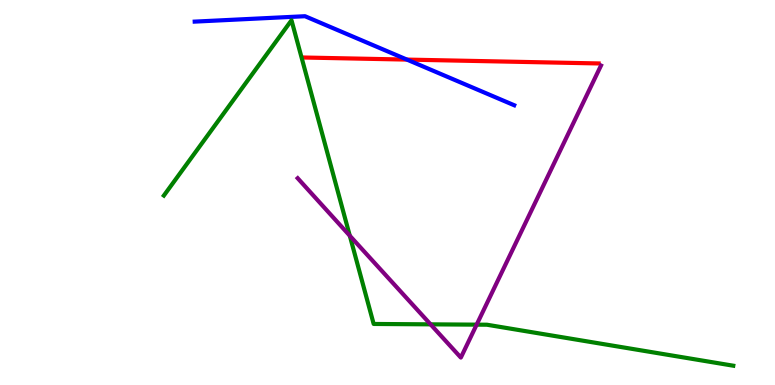[{'lines': ['blue', 'red'], 'intersections': [{'x': 5.25, 'y': 8.45}]}, {'lines': ['green', 'red'], 'intersections': []}, {'lines': ['purple', 'red'], 'intersections': []}, {'lines': ['blue', 'green'], 'intersections': []}, {'lines': ['blue', 'purple'], 'intersections': []}, {'lines': ['green', 'purple'], 'intersections': [{'x': 4.51, 'y': 3.88}, {'x': 5.56, 'y': 1.58}, {'x': 6.15, 'y': 1.57}]}]